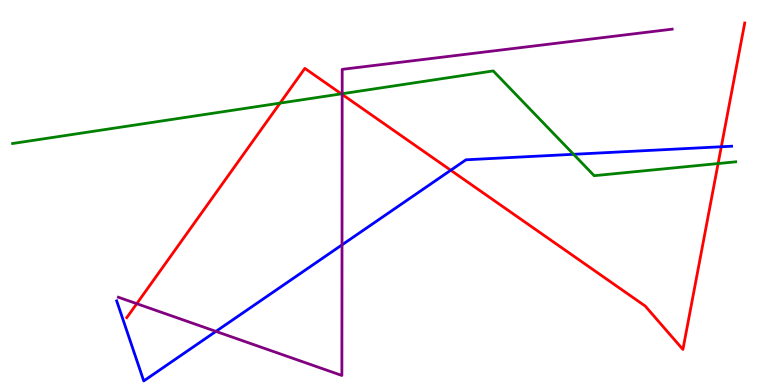[{'lines': ['blue', 'red'], 'intersections': [{'x': 5.82, 'y': 5.58}, {'x': 9.31, 'y': 6.19}]}, {'lines': ['green', 'red'], 'intersections': [{'x': 3.61, 'y': 7.32}, {'x': 4.4, 'y': 7.56}, {'x': 9.27, 'y': 5.75}]}, {'lines': ['purple', 'red'], 'intersections': [{'x': 1.76, 'y': 2.11}, {'x': 4.42, 'y': 7.55}]}, {'lines': ['blue', 'green'], 'intersections': [{'x': 7.4, 'y': 5.99}]}, {'lines': ['blue', 'purple'], 'intersections': [{'x': 2.79, 'y': 1.39}, {'x': 4.41, 'y': 3.64}]}, {'lines': ['green', 'purple'], 'intersections': [{'x': 4.42, 'y': 7.57}]}]